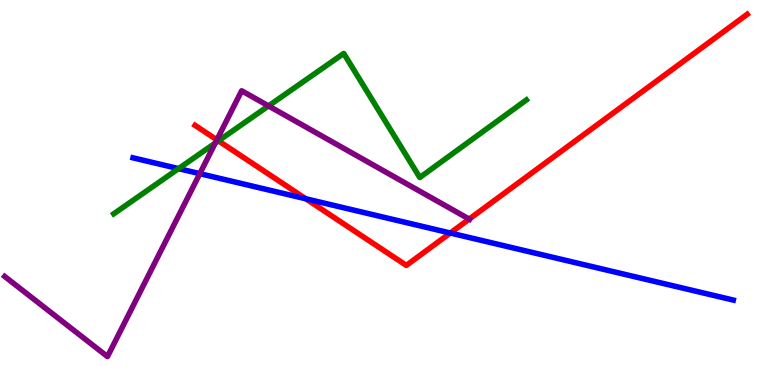[{'lines': ['blue', 'red'], 'intersections': [{'x': 3.95, 'y': 4.84}, {'x': 5.81, 'y': 3.95}]}, {'lines': ['green', 'red'], 'intersections': [{'x': 2.82, 'y': 6.34}]}, {'lines': ['purple', 'red'], 'intersections': [{'x': 2.8, 'y': 6.37}, {'x': 6.05, 'y': 4.31}]}, {'lines': ['blue', 'green'], 'intersections': [{'x': 2.3, 'y': 5.62}]}, {'lines': ['blue', 'purple'], 'intersections': [{'x': 2.58, 'y': 5.49}]}, {'lines': ['green', 'purple'], 'intersections': [{'x': 2.78, 'y': 6.29}, {'x': 3.46, 'y': 7.25}]}]